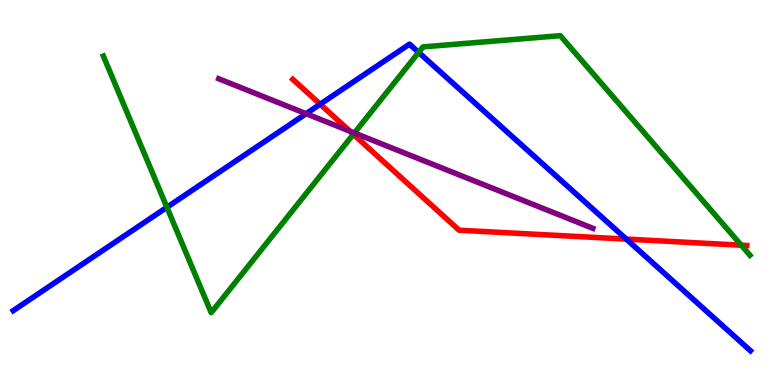[{'lines': ['blue', 'red'], 'intersections': [{'x': 4.13, 'y': 7.29}, {'x': 8.08, 'y': 3.79}]}, {'lines': ['green', 'red'], 'intersections': [{'x': 4.56, 'y': 6.51}, {'x': 9.56, 'y': 3.63}]}, {'lines': ['purple', 'red'], 'intersections': [{'x': 4.52, 'y': 6.59}]}, {'lines': ['blue', 'green'], 'intersections': [{'x': 2.15, 'y': 4.62}, {'x': 5.4, 'y': 8.64}]}, {'lines': ['blue', 'purple'], 'intersections': [{'x': 3.95, 'y': 7.05}]}, {'lines': ['green', 'purple'], 'intersections': [{'x': 4.57, 'y': 6.55}]}]